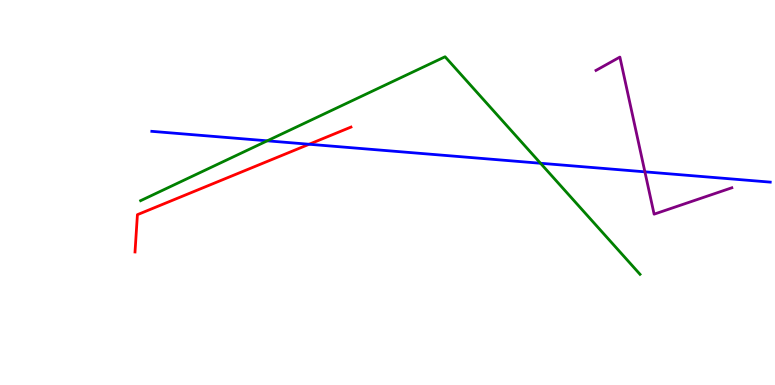[{'lines': ['blue', 'red'], 'intersections': [{'x': 3.99, 'y': 6.25}]}, {'lines': ['green', 'red'], 'intersections': []}, {'lines': ['purple', 'red'], 'intersections': []}, {'lines': ['blue', 'green'], 'intersections': [{'x': 3.45, 'y': 6.34}, {'x': 6.97, 'y': 5.76}]}, {'lines': ['blue', 'purple'], 'intersections': [{'x': 8.32, 'y': 5.54}]}, {'lines': ['green', 'purple'], 'intersections': []}]